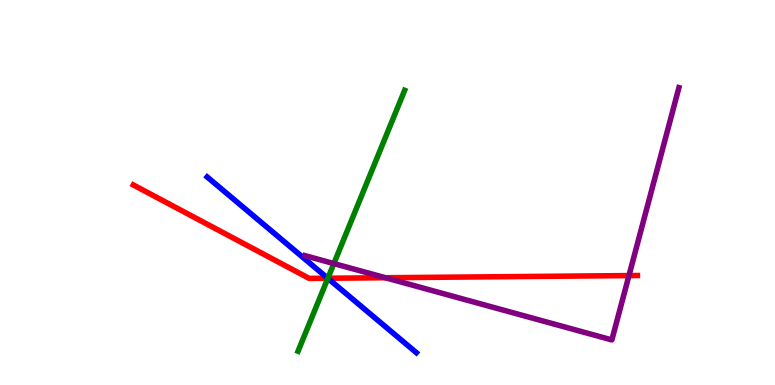[{'lines': ['blue', 'red'], 'intersections': [{'x': 4.23, 'y': 2.77}]}, {'lines': ['green', 'red'], 'intersections': [{'x': 4.23, 'y': 2.77}]}, {'lines': ['purple', 'red'], 'intersections': [{'x': 4.97, 'y': 2.79}, {'x': 8.12, 'y': 2.84}]}, {'lines': ['blue', 'green'], 'intersections': [{'x': 4.23, 'y': 2.77}]}, {'lines': ['blue', 'purple'], 'intersections': []}, {'lines': ['green', 'purple'], 'intersections': [{'x': 4.31, 'y': 3.15}]}]